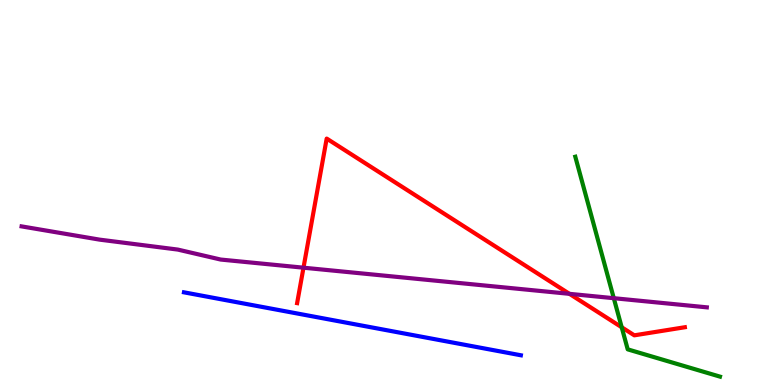[{'lines': ['blue', 'red'], 'intersections': []}, {'lines': ['green', 'red'], 'intersections': [{'x': 8.02, 'y': 1.5}]}, {'lines': ['purple', 'red'], 'intersections': [{'x': 3.92, 'y': 3.05}, {'x': 7.35, 'y': 2.37}]}, {'lines': ['blue', 'green'], 'intersections': []}, {'lines': ['blue', 'purple'], 'intersections': []}, {'lines': ['green', 'purple'], 'intersections': [{'x': 7.92, 'y': 2.25}]}]